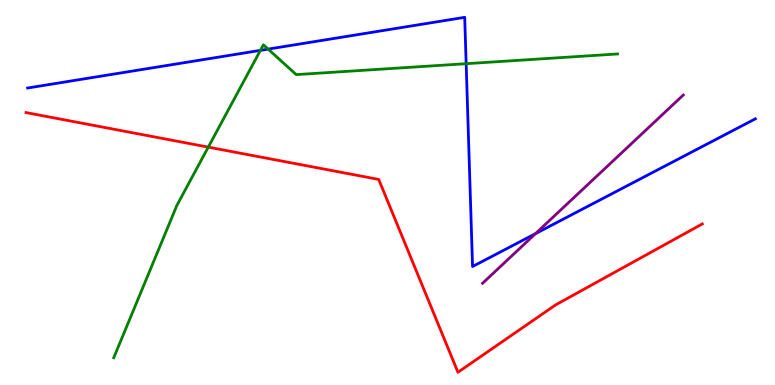[{'lines': ['blue', 'red'], 'intersections': []}, {'lines': ['green', 'red'], 'intersections': [{'x': 2.69, 'y': 6.18}]}, {'lines': ['purple', 'red'], 'intersections': []}, {'lines': ['blue', 'green'], 'intersections': [{'x': 3.36, 'y': 8.69}, {'x': 3.46, 'y': 8.72}, {'x': 6.01, 'y': 8.35}]}, {'lines': ['blue', 'purple'], 'intersections': [{'x': 6.91, 'y': 3.93}]}, {'lines': ['green', 'purple'], 'intersections': []}]